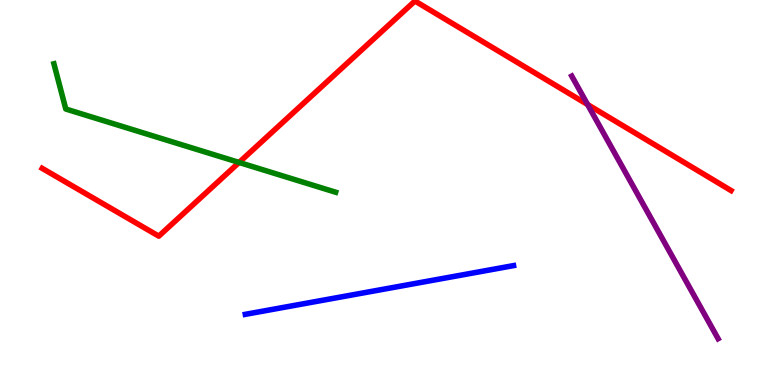[{'lines': ['blue', 'red'], 'intersections': []}, {'lines': ['green', 'red'], 'intersections': [{'x': 3.09, 'y': 5.78}]}, {'lines': ['purple', 'red'], 'intersections': [{'x': 7.58, 'y': 7.28}]}, {'lines': ['blue', 'green'], 'intersections': []}, {'lines': ['blue', 'purple'], 'intersections': []}, {'lines': ['green', 'purple'], 'intersections': []}]